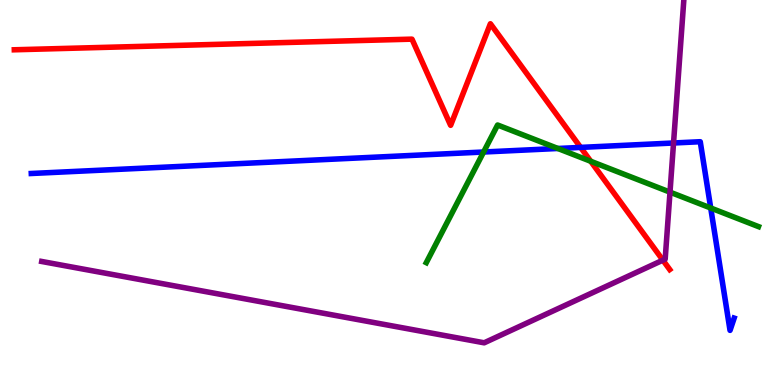[{'lines': ['blue', 'red'], 'intersections': [{'x': 7.49, 'y': 6.17}]}, {'lines': ['green', 'red'], 'intersections': [{'x': 7.62, 'y': 5.81}]}, {'lines': ['purple', 'red'], 'intersections': [{'x': 8.55, 'y': 3.24}]}, {'lines': ['blue', 'green'], 'intersections': [{'x': 6.24, 'y': 6.05}, {'x': 7.2, 'y': 6.14}, {'x': 9.17, 'y': 4.6}]}, {'lines': ['blue', 'purple'], 'intersections': [{'x': 8.69, 'y': 6.29}]}, {'lines': ['green', 'purple'], 'intersections': [{'x': 8.65, 'y': 5.01}]}]